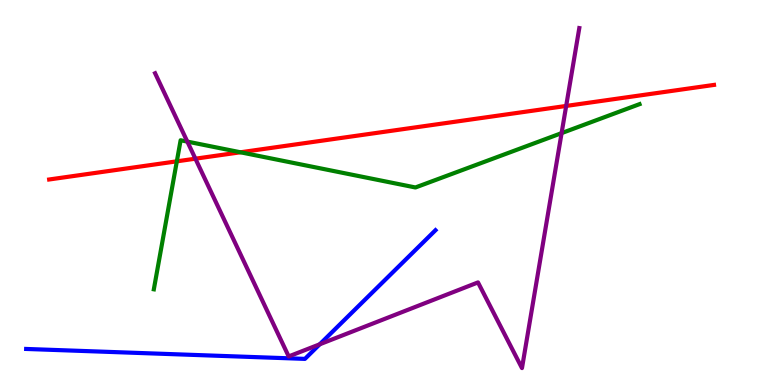[{'lines': ['blue', 'red'], 'intersections': []}, {'lines': ['green', 'red'], 'intersections': [{'x': 2.28, 'y': 5.81}, {'x': 3.1, 'y': 6.04}]}, {'lines': ['purple', 'red'], 'intersections': [{'x': 2.52, 'y': 5.88}, {'x': 7.31, 'y': 7.25}]}, {'lines': ['blue', 'green'], 'intersections': []}, {'lines': ['blue', 'purple'], 'intersections': [{'x': 4.13, 'y': 1.06}]}, {'lines': ['green', 'purple'], 'intersections': [{'x': 2.42, 'y': 6.32}, {'x': 7.25, 'y': 6.54}]}]